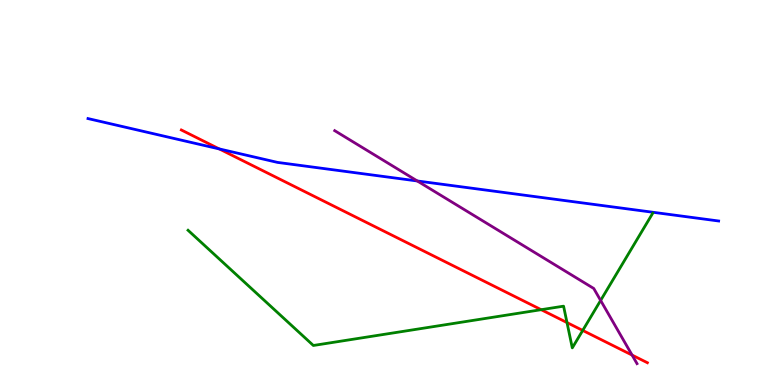[{'lines': ['blue', 'red'], 'intersections': [{'x': 2.83, 'y': 6.13}]}, {'lines': ['green', 'red'], 'intersections': [{'x': 6.98, 'y': 1.96}, {'x': 7.32, 'y': 1.62}, {'x': 7.52, 'y': 1.42}]}, {'lines': ['purple', 'red'], 'intersections': [{'x': 8.16, 'y': 0.777}]}, {'lines': ['blue', 'green'], 'intersections': []}, {'lines': ['blue', 'purple'], 'intersections': [{'x': 5.38, 'y': 5.3}]}, {'lines': ['green', 'purple'], 'intersections': [{'x': 7.75, 'y': 2.2}]}]